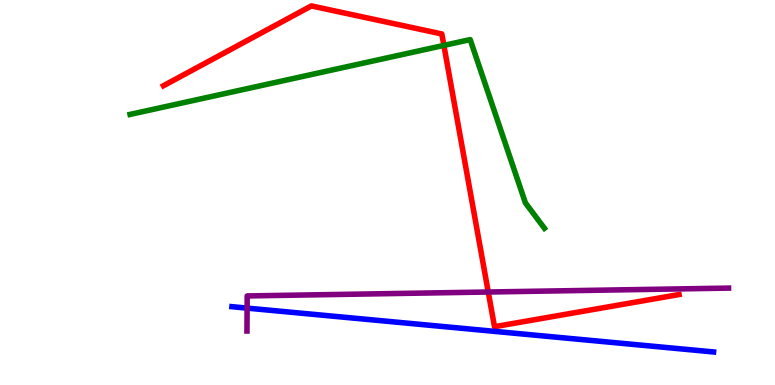[{'lines': ['blue', 'red'], 'intersections': []}, {'lines': ['green', 'red'], 'intersections': [{'x': 5.73, 'y': 8.82}]}, {'lines': ['purple', 'red'], 'intersections': [{'x': 6.3, 'y': 2.42}]}, {'lines': ['blue', 'green'], 'intersections': []}, {'lines': ['blue', 'purple'], 'intersections': [{'x': 3.19, 'y': 2.0}]}, {'lines': ['green', 'purple'], 'intersections': []}]